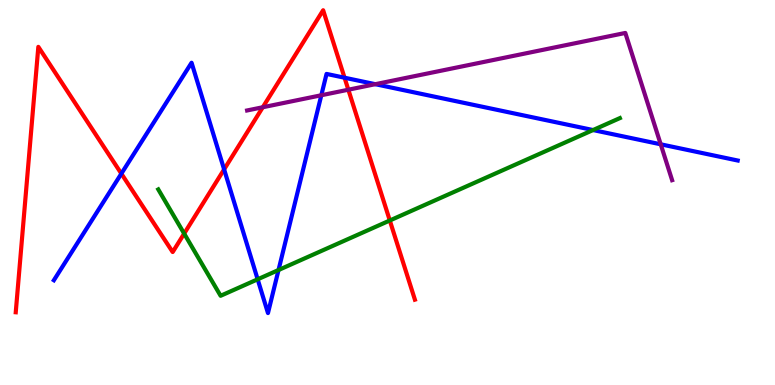[{'lines': ['blue', 'red'], 'intersections': [{'x': 1.57, 'y': 5.49}, {'x': 2.89, 'y': 5.6}, {'x': 4.45, 'y': 7.98}]}, {'lines': ['green', 'red'], 'intersections': [{'x': 2.38, 'y': 3.93}, {'x': 5.03, 'y': 4.27}]}, {'lines': ['purple', 'red'], 'intersections': [{'x': 3.39, 'y': 7.21}, {'x': 4.49, 'y': 7.67}]}, {'lines': ['blue', 'green'], 'intersections': [{'x': 3.32, 'y': 2.75}, {'x': 3.59, 'y': 2.99}, {'x': 7.65, 'y': 6.62}]}, {'lines': ['blue', 'purple'], 'intersections': [{'x': 4.15, 'y': 7.53}, {'x': 4.84, 'y': 7.81}, {'x': 8.53, 'y': 6.25}]}, {'lines': ['green', 'purple'], 'intersections': []}]